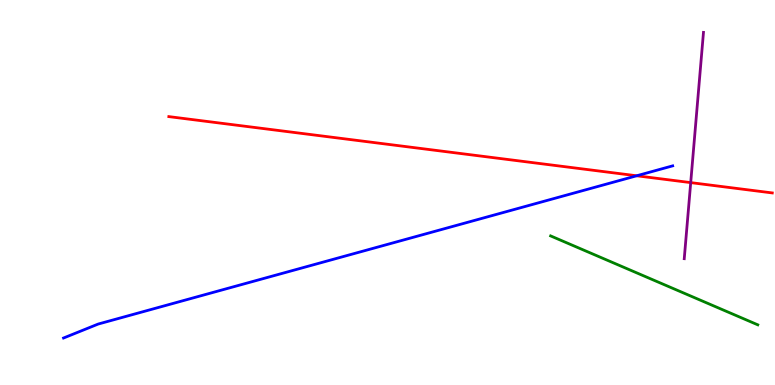[{'lines': ['blue', 'red'], 'intersections': [{'x': 8.21, 'y': 5.43}]}, {'lines': ['green', 'red'], 'intersections': []}, {'lines': ['purple', 'red'], 'intersections': [{'x': 8.91, 'y': 5.26}]}, {'lines': ['blue', 'green'], 'intersections': []}, {'lines': ['blue', 'purple'], 'intersections': []}, {'lines': ['green', 'purple'], 'intersections': []}]